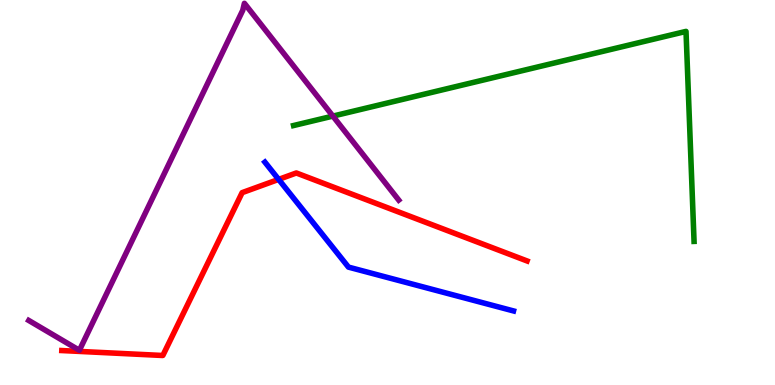[{'lines': ['blue', 'red'], 'intersections': [{'x': 3.6, 'y': 5.34}]}, {'lines': ['green', 'red'], 'intersections': []}, {'lines': ['purple', 'red'], 'intersections': []}, {'lines': ['blue', 'green'], 'intersections': []}, {'lines': ['blue', 'purple'], 'intersections': []}, {'lines': ['green', 'purple'], 'intersections': [{'x': 4.3, 'y': 6.98}]}]